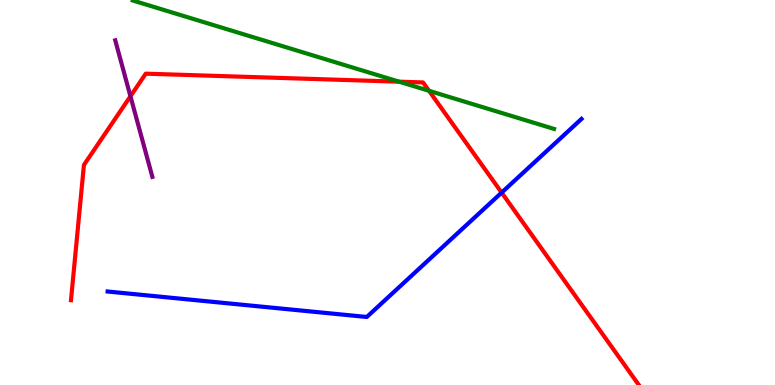[{'lines': ['blue', 'red'], 'intersections': [{'x': 6.47, 'y': 5.0}]}, {'lines': ['green', 'red'], 'intersections': [{'x': 5.15, 'y': 7.88}, {'x': 5.54, 'y': 7.64}]}, {'lines': ['purple', 'red'], 'intersections': [{'x': 1.68, 'y': 7.5}]}, {'lines': ['blue', 'green'], 'intersections': []}, {'lines': ['blue', 'purple'], 'intersections': []}, {'lines': ['green', 'purple'], 'intersections': []}]